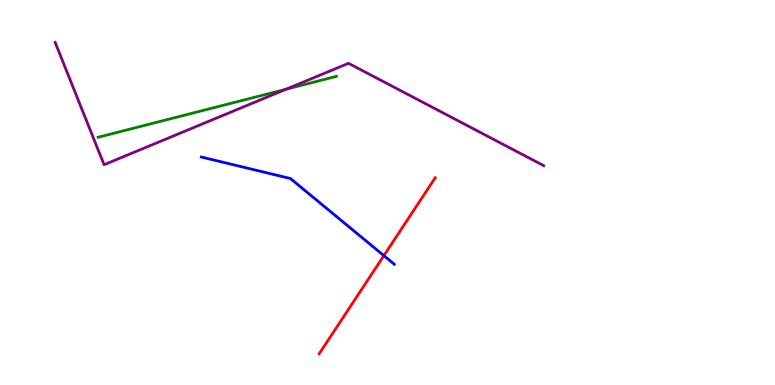[{'lines': ['blue', 'red'], 'intersections': [{'x': 4.95, 'y': 3.36}]}, {'lines': ['green', 'red'], 'intersections': []}, {'lines': ['purple', 'red'], 'intersections': []}, {'lines': ['blue', 'green'], 'intersections': []}, {'lines': ['blue', 'purple'], 'intersections': []}, {'lines': ['green', 'purple'], 'intersections': [{'x': 3.69, 'y': 7.68}]}]